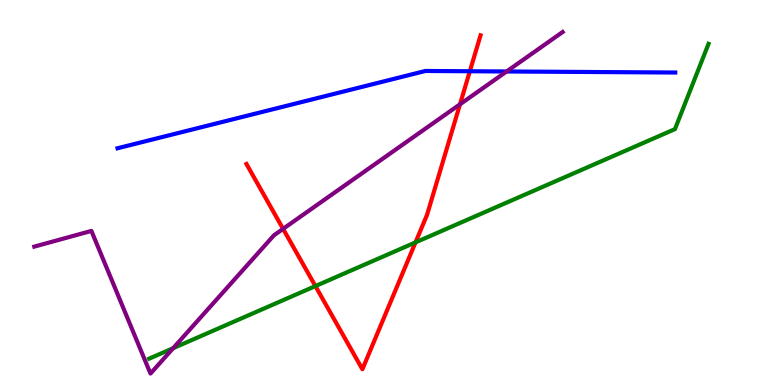[{'lines': ['blue', 'red'], 'intersections': [{'x': 6.06, 'y': 8.15}]}, {'lines': ['green', 'red'], 'intersections': [{'x': 4.07, 'y': 2.57}, {'x': 5.36, 'y': 3.7}]}, {'lines': ['purple', 'red'], 'intersections': [{'x': 3.65, 'y': 4.06}, {'x': 5.94, 'y': 7.29}]}, {'lines': ['blue', 'green'], 'intersections': []}, {'lines': ['blue', 'purple'], 'intersections': [{'x': 6.54, 'y': 8.14}]}, {'lines': ['green', 'purple'], 'intersections': [{'x': 2.23, 'y': 0.956}]}]